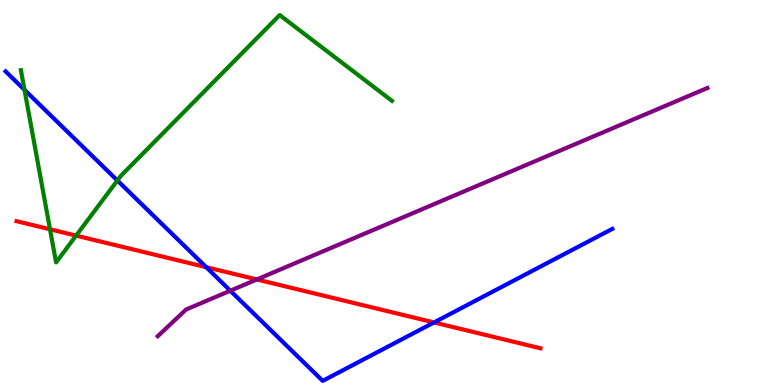[{'lines': ['blue', 'red'], 'intersections': [{'x': 2.66, 'y': 3.06}, {'x': 5.6, 'y': 1.62}]}, {'lines': ['green', 'red'], 'intersections': [{'x': 0.645, 'y': 4.04}, {'x': 0.982, 'y': 3.88}]}, {'lines': ['purple', 'red'], 'intersections': [{'x': 3.31, 'y': 2.74}]}, {'lines': ['blue', 'green'], 'intersections': [{'x': 0.316, 'y': 7.67}, {'x': 1.51, 'y': 5.31}]}, {'lines': ['blue', 'purple'], 'intersections': [{'x': 2.97, 'y': 2.45}]}, {'lines': ['green', 'purple'], 'intersections': []}]